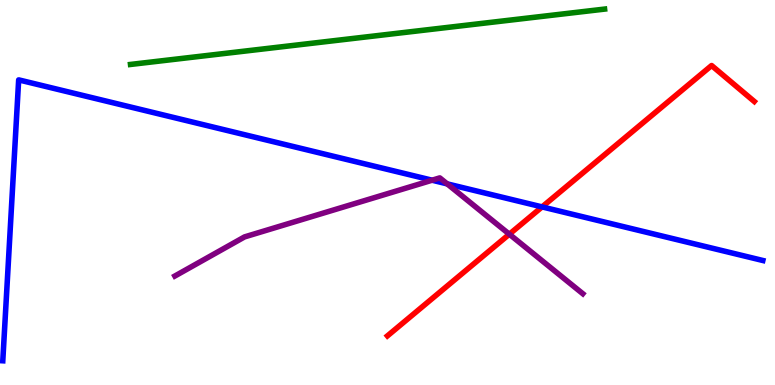[{'lines': ['blue', 'red'], 'intersections': [{'x': 6.99, 'y': 4.63}]}, {'lines': ['green', 'red'], 'intersections': []}, {'lines': ['purple', 'red'], 'intersections': [{'x': 6.57, 'y': 3.92}]}, {'lines': ['blue', 'green'], 'intersections': []}, {'lines': ['blue', 'purple'], 'intersections': [{'x': 5.58, 'y': 5.32}, {'x': 5.77, 'y': 5.22}]}, {'lines': ['green', 'purple'], 'intersections': []}]